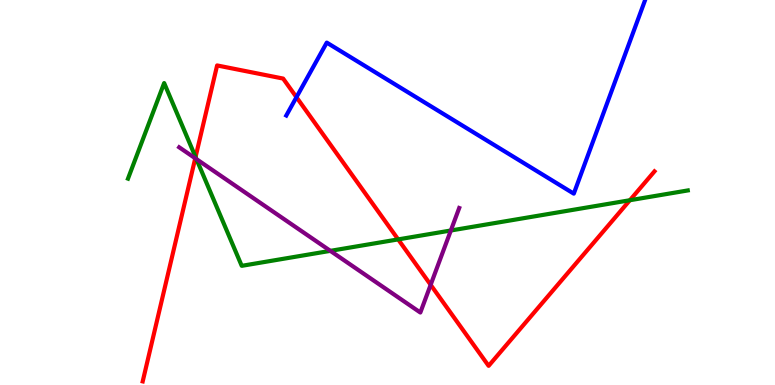[{'lines': ['blue', 'red'], 'intersections': [{'x': 3.83, 'y': 7.48}]}, {'lines': ['green', 'red'], 'intersections': [{'x': 2.52, 'y': 5.92}, {'x': 5.14, 'y': 3.78}, {'x': 8.13, 'y': 4.8}]}, {'lines': ['purple', 'red'], 'intersections': [{'x': 2.52, 'y': 5.89}, {'x': 5.56, 'y': 2.6}]}, {'lines': ['blue', 'green'], 'intersections': []}, {'lines': ['blue', 'purple'], 'intersections': []}, {'lines': ['green', 'purple'], 'intersections': [{'x': 2.53, 'y': 5.87}, {'x': 4.26, 'y': 3.48}, {'x': 5.82, 'y': 4.01}]}]